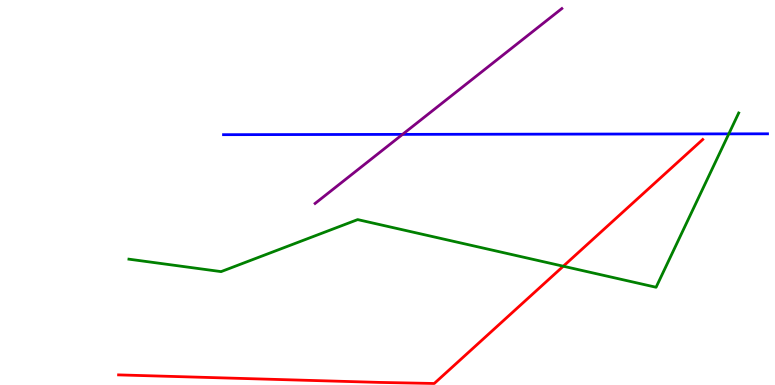[{'lines': ['blue', 'red'], 'intersections': []}, {'lines': ['green', 'red'], 'intersections': [{'x': 7.27, 'y': 3.09}]}, {'lines': ['purple', 'red'], 'intersections': []}, {'lines': ['blue', 'green'], 'intersections': [{'x': 9.4, 'y': 6.52}]}, {'lines': ['blue', 'purple'], 'intersections': [{'x': 5.19, 'y': 6.51}]}, {'lines': ['green', 'purple'], 'intersections': []}]